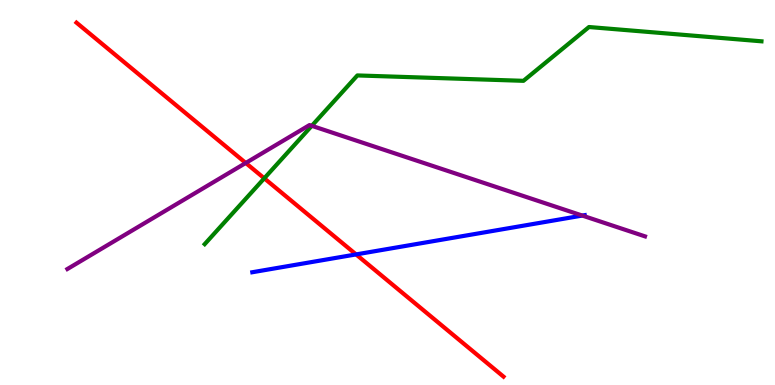[{'lines': ['blue', 'red'], 'intersections': [{'x': 4.59, 'y': 3.39}]}, {'lines': ['green', 'red'], 'intersections': [{'x': 3.41, 'y': 5.37}]}, {'lines': ['purple', 'red'], 'intersections': [{'x': 3.17, 'y': 5.77}]}, {'lines': ['blue', 'green'], 'intersections': []}, {'lines': ['blue', 'purple'], 'intersections': [{'x': 7.51, 'y': 4.4}]}, {'lines': ['green', 'purple'], 'intersections': [{'x': 4.02, 'y': 6.73}]}]